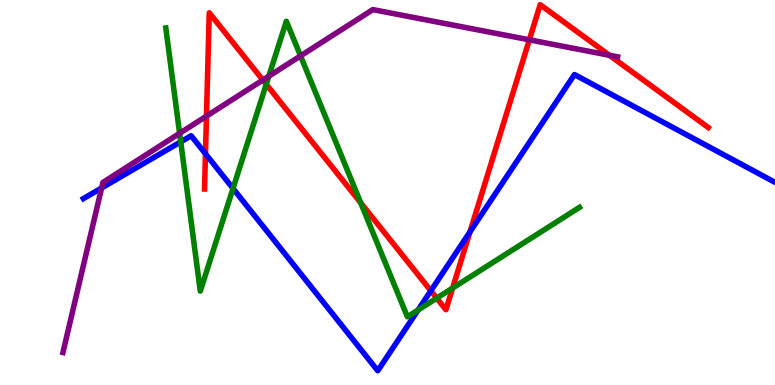[{'lines': ['blue', 'red'], 'intersections': [{'x': 2.65, 'y': 6.01}, {'x': 5.56, 'y': 2.45}, {'x': 6.06, 'y': 3.98}]}, {'lines': ['green', 'red'], 'intersections': [{'x': 3.44, 'y': 7.81}, {'x': 4.65, 'y': 4.73}, {'x': 5.64, 'y': 2.26}, {'x': 5.84, 'y': 2.52}]}, {'lines': ['purple', 'red'], 'intersections': [{'x': 2.66, 'y': 6.98}, {'x': 3.39, 'y': 7.92}, {'x': 6.83, 'y': 8.97}, {'x': 7.86, 'y': 8.56}]}, {'lines': ['blue', 'green'], 'intersections': [{'x': 2.33, 'y': 6.32}, {'x': 3.01, 'y': 5.1}, {'x': 5.39, 'y': 1.95}]}, {'lines': ['blue', 'purple'], 'intersections': [{'x': 1.31, 'y': 5.12}]}, {'lines': ['green', 'purple'], 'intersections': [{'x': 2.32, 'y': 6.54}, {'x': 3.47, 'y': 8.02}, {'x': 3.88, 'y': 8.55}]}]